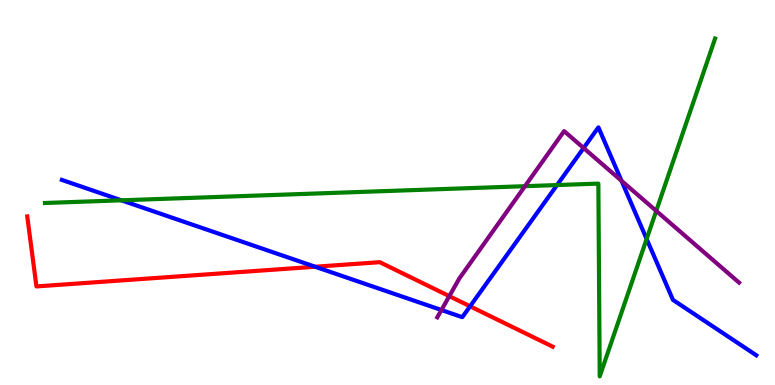[{'lines': ['blue', 'red'], 'intersections': [{'x': 4.07, 'y': 3.07}, {'x': 6.07, 'y': 2.04}]}, {'lines': ['green', 'red'], 'intersections': []}, {'lines': ['purple', 'red'], 'intersections': [{'x': 5.8, 'y': 2.31}]}, {'lines': ['blue', 'green'], 'intersections': [{'x': 1.57, 'y': 4.8}, {'x': 7.19, 'y': 5.19}, {'x': 8.34, 'y': 3.79}]}, {'lines': ['blue', 'purple'], 'intersections': [{'x': 5.7, 'y': 1.95}, {'x': 7.53, 'y': 6.16}, {'x': 8.02, 'y': 5.3}]}, {'lines': ['green', 'purple'], 'intersections': [{'x': 6.77, 'y': 5.16}, {'x': 8.47, 'y': 4.52}]}]